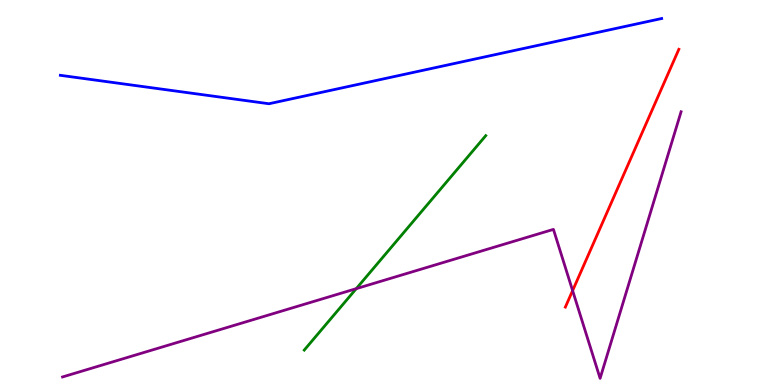[{'lines': ['blue', 'red'], 'intersections': []}, {'lines': ['green', 'red'], 'intersections': []}, {'lines': ['purple', 'red'], 'intersections': [{'x': 7.39, 'y': 2.45}]}, {'lines': ['blue', 'green'], 'intersections': []}, {'lines': ['blue', 'purple'], 'intersections': []}, {'lines': ['green', 'purple'], 'intersections': [{'x': 4.6, 'y': 2.5}]}]